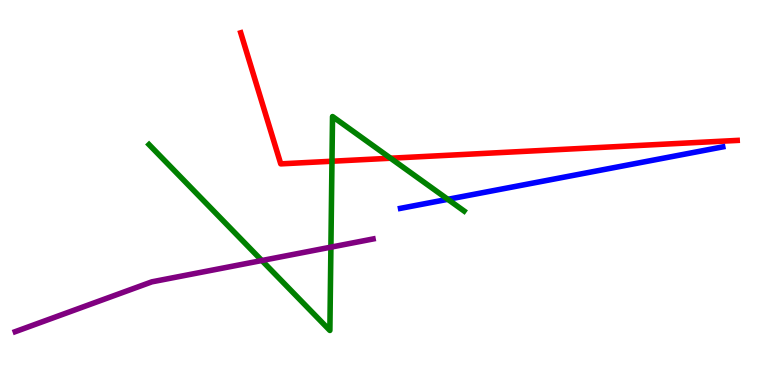[{'lines': ['blue', 'red'], 'intersections': []}, {'lines': ['green', 'red'], 'intersections': [{'x': 4.28, 'y': 5.81}, {'x': 5.04, 'y': 5.89}]}, {'lines': ['purple', 'red'], 'intersections': []}, {'lines': ['blue', 'green'], 'intersections': [{'x': 5.78, 'y': 4.82}]}, {'lines': ['blue', 'purple'], 'intersections': []}, {'lines': ['green', 'purple'], 'intersections': [{'x': 3.38, 'y': 3.23}, {'x': 4.27, 'y': 3.58}]}]